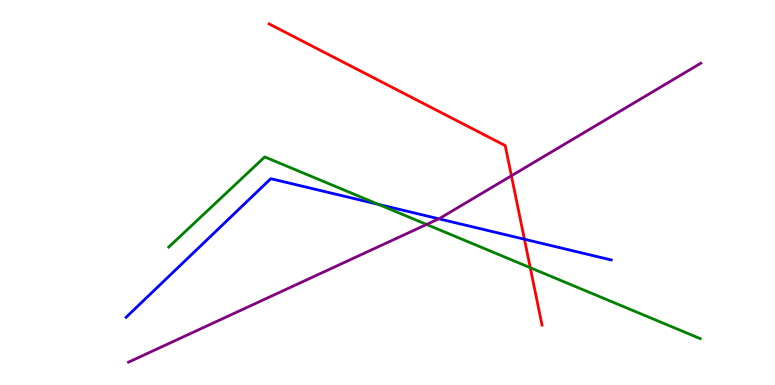[{'lines': ['blue', 'red'], 'intersections': [{'x': 6.77, 'y': 3.79}]}, {'lines': ['green', 'red'], 'intersections': [{'x': 6.84, 'y': 3.05}]}, {'lines': ['purple', 'red'], 'intersections': [{'x': 6.6, 'y': 5.43}]}, {'lines': ['blue', 'green'], 'intersections': [{'x': 4.88, 'y': 4.69}]}, {'lines': ['blue', 'purple'], 'intersections': [{'x': 5.66, 'y': 4.32}]}, {'lines': ['green', 'purple'], 'intersections': [{'x': 5.5, 'y': 4.17}]}]